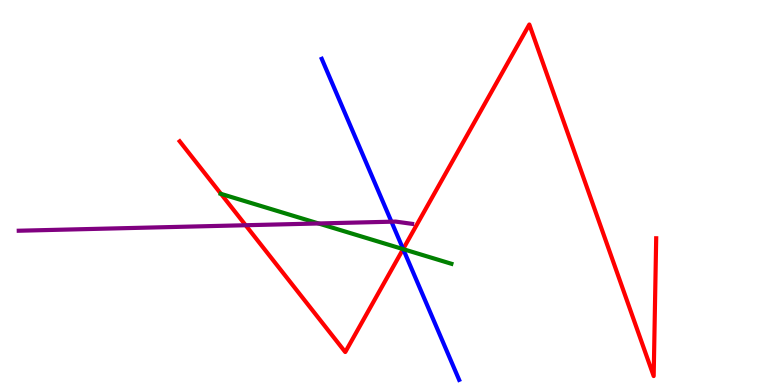[{'lines': ['blue', 'red'], 'intersections': [{'x': 5.2, 'y': 3.53}]}, {'lines': ['green', 'red'], 'intersections': [{'x': 2.85, 'y': 4.96}, {'x': 5.2, 'y': 3.53}]}, {'lines': ['purple', 'red'], 'intersections': [{'x': 3.17, 'y': 4.15}]}, {'lines': ['blue', 'green'], 'intersections': [{'x': 5.2, 'y': 3.53}]}, {'lines': ['blue', 'purple'], 'intersections': [{'x': 5.05, 'y': 4.24}]}, {'lines': ['green', 'purple'], 'intersections': [{'x': 4.11, 'y': 4.2}]}]